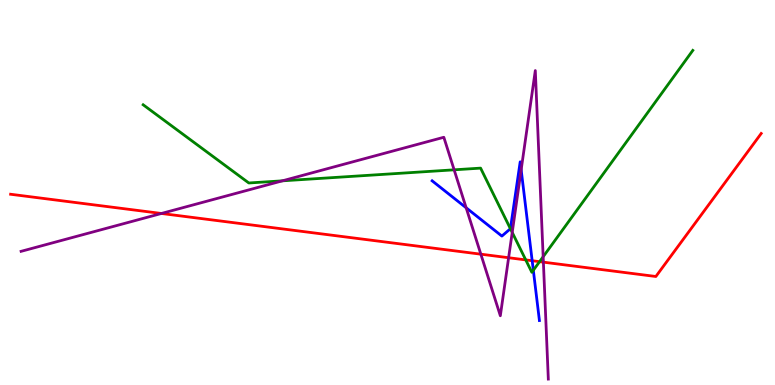[{'lines': ['blue', 'red'], 'intersections': [{'x': 6.87, 'y': 3.23}]}, {'lines': ['green', 'red'], 'intersections': [{'x': 6.78, 'y': 3.25}, {'x': 6.96, 'y': 3.2}]}, {'lines': ['purple', 'red'], 'intersections': [{'x': 2.08, 'y': 4.46}, {'x': 6.2, 'y': 3.4}, {'x': 6.56, 'y': 3.31}, {'x': 7.01, 'y': 3.19}]}, {'lines': ['blue', 'green'], 'intersections': [{'x': 6.59, 'y': 4.06}, {'x': 6.88, 'y': 2.98}]}, {'lines': ['blue', 'purple'], 'intersections': [{'x': 6.01, 'y': 4.6}, {'x': 6.72, 'y': 5.59}]}, {'lines': ['green', 'purple'], 'intersections': [{'x': 3.64, 'y': 5.3}, {'x': 5.86, 'y': 5.59}, {'x': 6.61, 'y': 3.96}, {'x': 7.01, 'y': 3.33}]}]